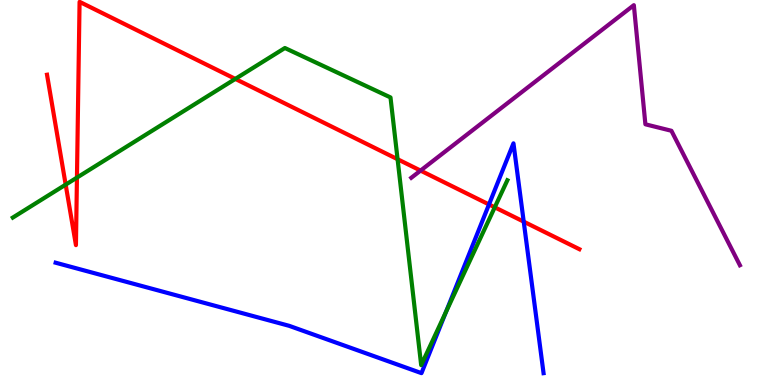[{'lines': ['blue', 'red'], 'intersections': [{'x': 6.31, 'y': 4.69}, {'x': 6.76, 'y': 4.24}]}, {'lines': ['green', 'red'], 'intersections': [{'x': 0.847, 'y': 5.2}, {'x': 0.993, 'y': 5.39}, {'x': 3.04, 'y': 7.95}, {'x': 5.13, 'y': 5.86}, {'x': 6.38, 'y': 4.62}]}, {'lines': ['purple', 'red'], 'intersections': [{'x': 5.43, 'y': 5.57}]}, {'lines': ['blue', 'green'], 'intersections': [{'x': 5.75, 'y': 1.89}]}, {'lines': ['blue', 'purple'], 'intersections': []}, {'lines': ['green', 'purple'], 'intersections': []}]